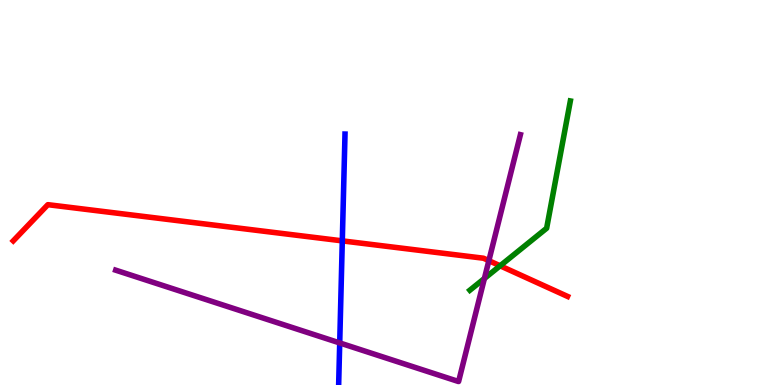[{'lines': ['blue', 'red'], 'intersections': [{'x': 4.42, 'y': 3.74}]}, {'lines': ['green', 'red'], 'intersections': [{'x': 6.45, 'y': 3.1}]}, {'lines': ['purple', 'red'], 'intersections': [{'x': 6.31, 'y': 3.23}]}, {'lines': ['blue', 'green'], 'intersections': []}, {'lines': ['blue', 'purple'], 'intersections': [{'x': 4.38, 'y': 1.09}]}, {'lines': ['green', 'purple'], 'intersections': [{'x': 6.25, 'y': 2.77}]}]